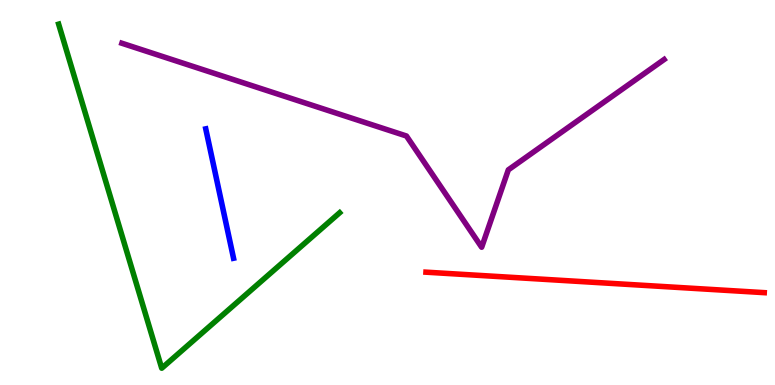[{'lines': ['blue', 'red'], 'intersections': []}, {'lines': ['green', 'red'], 'intersections': []}, {'lines': ['purple', 'red'], 'intersections': []}, {'lines': ['blue', 'green'], 'intersections': []}, {'lines': ['blue', 'purple'], 'intersections': []}, {'lines': ['green', 'purple'], 'intersections': []}]